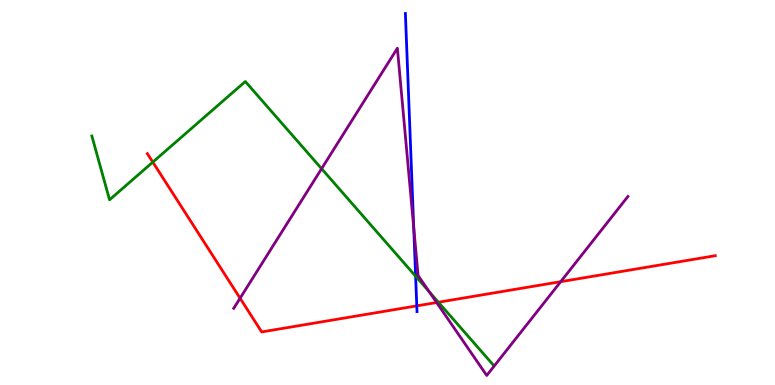[{'lines': ['blue', 'red'], 'intersections': [{'x': 5.38, 'y': 2.06}]}, {'lines': ['green', 'red'], 'intersections': [{'x': 1.97, 'y': 5.79}, {'x': 5.66, 'y': 2.15}]}, {'lines': ['purple', 'red'], 'intersections': [{'x': 3.1, 'y': 2.25}, {'x': 5.63, 'y': 2.14}, {'x': 7.24, 'y': 2.68}]}, {'lines': ['blue', 'green'], 'intersections': [{'x': 5.36, 'y': 2.83}]}, {'lines': ['blue', 'purple'], 'intersections': [{'x': 5.34, 'y': 4.09}]}, {'lines': ['green', 'purple'], 'intersections': [{'x': 4.15, 'y': 5.62}, {'x': 5.54, 'y': 2.42}]}]